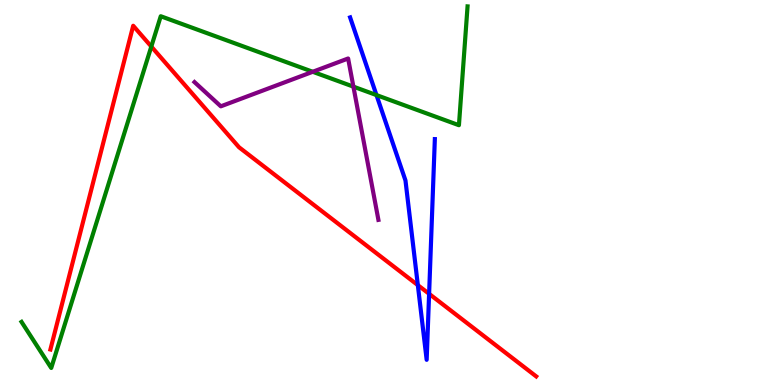[{'lines': ['blue', 'red'], 'intersections': [{'x': 5.39, 'y': 2.59}, {'x': 5.54, 'y': 2.37}]}, {'lines': ['green', 'red'], 'intersections': [{'x': 1.95, 'y': 8.79}]}, {'lines': ['purple', 'red'], 'intersections': []}, {'lines': ['blue', 'green'], 'intersections': [{'x': 4.86, 'y': 7.53}]}, {'lines': ['blue', 'purple'], 'intersections': []}, {'lines': ['green', 'purple'], 'intersections': [{'x': 4.04, 'y': 8.14}, {'x': 4.56, 'y': 7.75}]}]